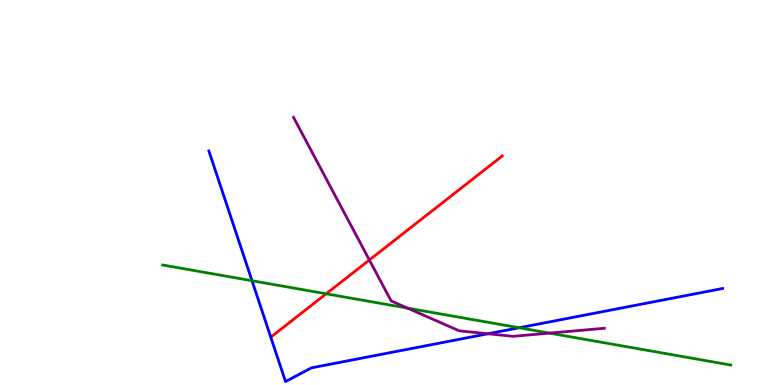[{'lines': ['blue', 'red'], 'intersections': []}, {'lines': ['green', 'red'], 'intersections': [{'x': 4.21, 'y': 2.37}]}, {'lines': ['purple', 'red'], 'intersections': [{'x': 4.77, 'y': 3.25}]}, {'lines': ['blue', 'green'], 'intersections': [{'x': 3.25, 'y': 2.71}, {'x': 6.7, 'y': 1.49}]}, {'lines': ['blue', 'purple'], 'intersections': [{'x': 6.3, 'y': 1.33}]}, {'lines': ['green', 'purple'], 'intersections': [{'x': 5.26, 'y': 2.0}, {'x': 7.09, 'y': 1.35}]}]